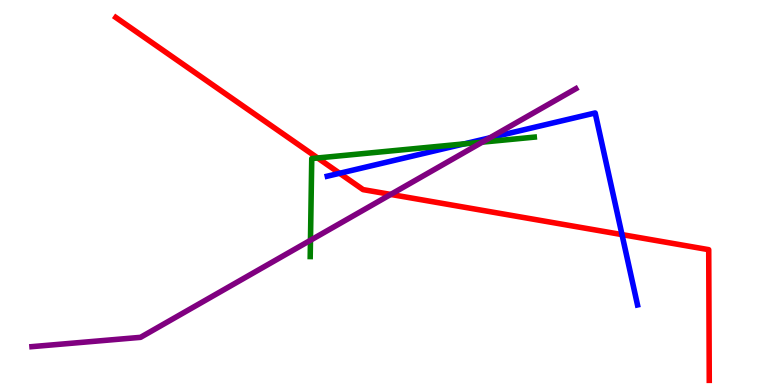[{'lines': ['blue', 'red'], 'intersections': [{'x': 4.38, 'y': 5.5}, {'x': 8.03, 'y': 3.91}]}, {'lines': ['green', 'red'], 'intersections': [{'x': 4.1, 'y': 5.9}]}, {'lines': ['purple', 'red'], 'intersections': [{'x': 5.04, 'y': 4.95}]}, {'lines': ['blue', 'green'], 'intersections': [{'x': 5.99, 'y': 6.26}]}, {'lines': ['blue', 'purple'], 'intersections': [{'x': 6.32, 'y': 6.42}]}, {'lines': ['green', 'purple'], 'intersections': [{'x': 4.01, 'y': 3.76}, {'x': 6.22, 'y': 6.31}]}]